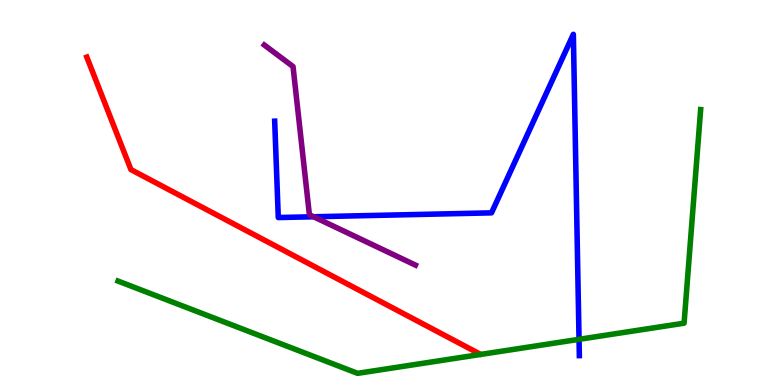[{'lines': ['blue', 'red'], 'intersections': []}, {'lines': ['green', 'red'], 'intersections': []}, {'lines': ['purple', 'red'], 'intersections': []}, {'lines': ['blue', 'green'], 'intersections': [{'x': 7.47, 'y': 1.19}]}, {'lines': ['blue', 'purple'], 'intersections': [{'x': 4.05, 'y': 4.37}]}, {'lines': ['green', 'purple'], 'intersections': []}]